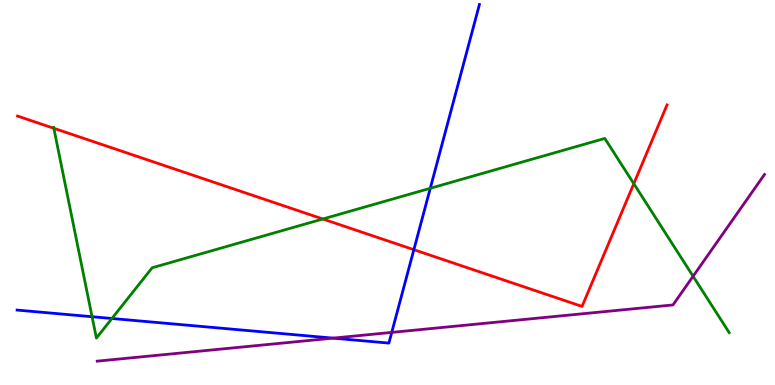[{'lines': ['blue', 'red'], 'intersections': [{'x': 5.34, 'y': 3.51}]}, {'lines': ['green', 'red'], 'intersections': [{'x': 0.695, 'y': 6.67}, {'x': 4.17, 'y': 4.31}, {'x': 8.18, 'y': 5.23}]}, {'lines': ['purple', 'red'], 'intersections': []}, {'lines': ['blue', 'green'], 'intersections': [{'x': 1.19, 'y': 1.77}, {'x': 1.44, 'y': 1.73}, {'x': 5.55, 'y': 5.11}]}, {'lines': ['blue', 'purple'], 'intersections': [{'x': 4.3, 'y': 1.22}, {'x': 5.05, 'y': 1.37}]}, {'lines': ['green', 'purple'], 'intersections': [{'x': 8.94, 'y': 2.82}]}]